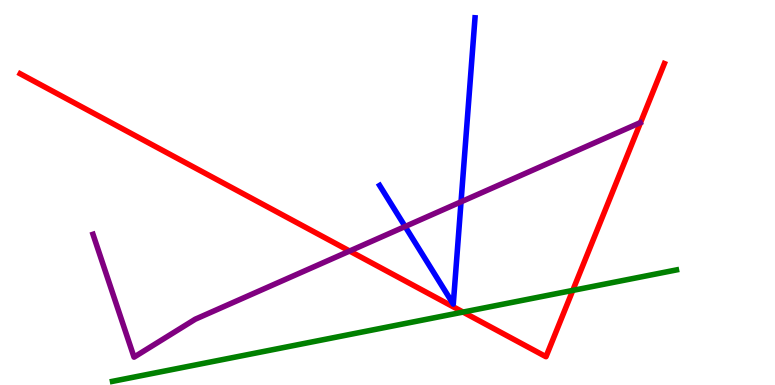[{'lines': ['blue', 'red'], 'intersections': []}, {'lines': ['green', 'red'], 'intersections': [{'x': 5.98, 'y': 1.89}, {'x': 7.39, 'y': 2.46}]}, {'lines': ['purple', 'red'], 'intersections': [{'x': 4.51, 'y': 3.48}]}, {'lines': ['blue', 'green'], 'intersections': []}, {'lines': ['blue', 'purple'], 'intersections': [{'x': 5.23, 'y': 4.12}, {'x': 5.95, 'y': 4.76}]}, {'lines': ['green', 'purple'], 'intersections': []}]